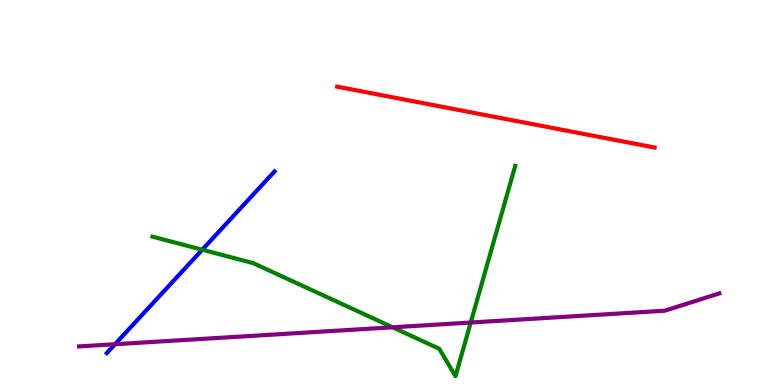[{'lines': ['blue', 'red'], 'intersections': []}, {'lines': ['green', 'red'], 'intersections': []}, {'lines': ['purple', 'red'], 'intersections': []}, {'lines': ['blue', 'green'], 'intersections': [{'x': 2.61, 'y': 3.51}]}, {'lines': ['blue', 'purple'], 'intersections': [{'x': 1.48, 'y': 1.06}]}, {'lines': ['green', 'purple'], 'intersections': [{'x': 5.07, 'y': 1.5}, {'x': 6.07, 'y': 1.62}]}]